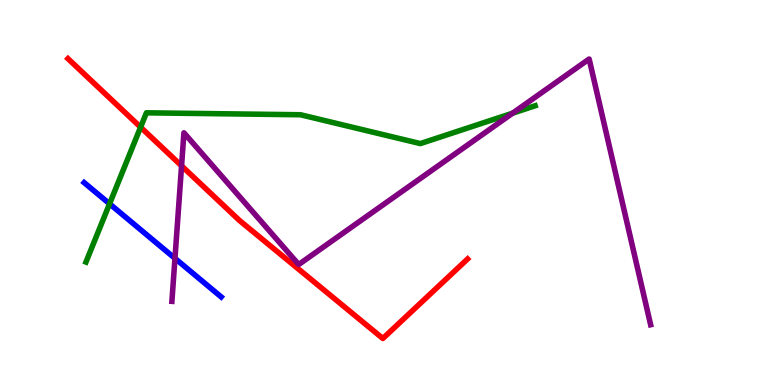[{'lines': ['blue', 'red'], 'intersections': []}, {'lines': ['green', 'red'], 'intersections': [{'x': 1.81, 'y': 6.7}]}, {'lines': ['purple', 'red'], 'intersections': [{'x': 2.34, 'y': 5.69}]}, {'lines': ['blue', 'green'], 'intersections': [{'x': 1.41, 'y': 4.71}]}, {'lines': ['blue', 'purple'], 'intersections': [{'x': 2.26, 'y': 3.29}]}, {'lines': ['green', 'purple'], 'intersections': [{'x': 6.61, 'y': 7.06}]}]